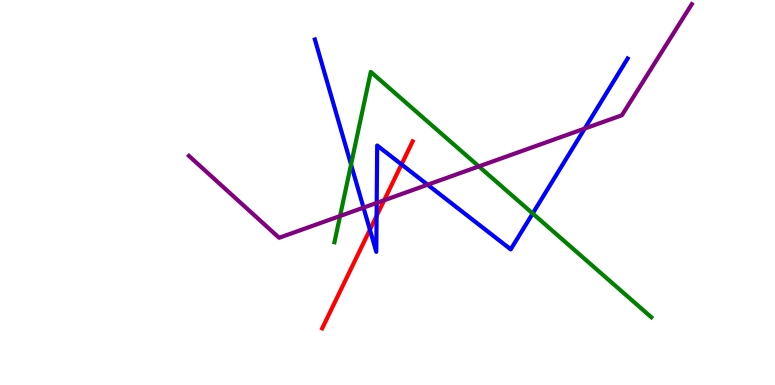[{'lines': ['blue', 'red'], 'intersections': [{'x': 4.77, 'y': 4.03}, {'x': 4.86, 'y': 4.39}, {'x': 5.18, 'y': 5.73}]}, {'lines': ['green', 'red'], 'intersections': []}, {'lines': ['purple', 'red'], 'intersections': [{'x': 4.96, 'y': 4.8}]}, {'lines': ['blue', 'green'], 'intersections': [{'x': 4.53, 'y': 5.73}, {'x': 6.87, 'y': 4.45}]}, {'lines': ['blue', 'purple'], 'intersections': [{'x': 4.69, 'y': 4.61}, {'x': 4.86, 'y': 4.73}, {'x': 5.52, 'y': 5.2}, {'x': 7.54, 'y': 6.66}]}, {'lines': ['green', 'purple'], 'intersections': [{'x': 4.39, 'y': 4.39}, {'x': 6.18, 'y': 5.68}]}]